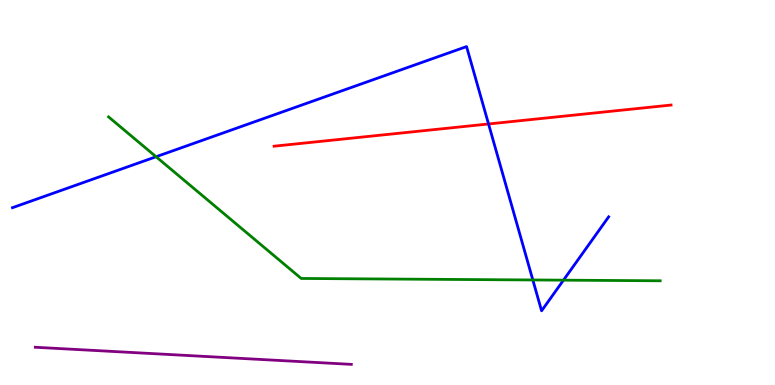[{'lines': ['blue', 'red'], 'intersections': [{'x': 6.3, 'y': 6.78}]}, {'lines': ['green', 'red'], 'intersections': []}, {'lines': ['purple', 'red'], 'intersections': []}, {'lines': ['blue', 'green'], 'intersections': [{'x': 2.01, 'y': 5.93}, {'x': 6.88, 'y': 2.73}, {'x': 7.27, 'y': 2.72}]}, {'lines': ['blue', 'purple'], 'intersections': []}, {'lines': ['green', 'purple'], 'intersections': []}]